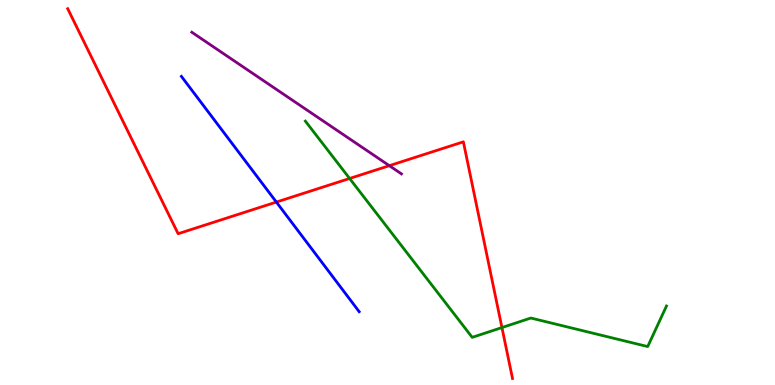[{'lines': ['blue', 'red'], 'intersections': [{'x': 3.57, 'y': 4.75}]}, {'lines': ['green', 'red'], 'intersections': [{'x': 4.51, 'y': 5.36}, {'x': 6.48, 'y': 1.49}]}, {'lines': ['purple', 'red'], 'intersections': [{'x': 5.02, 'y': 5.7}]}, {'lines': ['blue', 'green'], 'intersections': []}, {'lines': ['blue', 'purple'], 'intersections': []}, {'lines': ['green', 'purple'], 'intersections': []}]